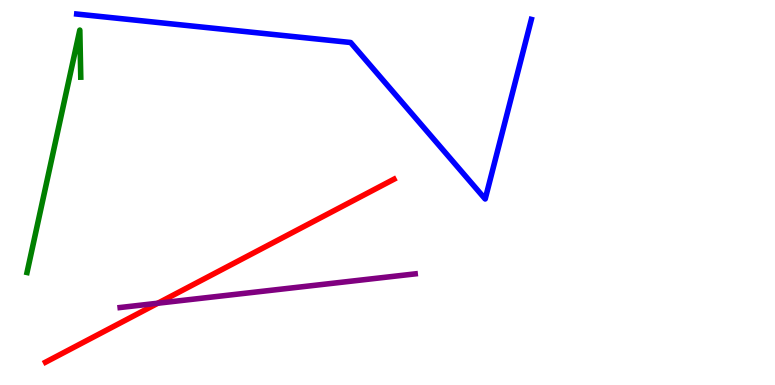[{'lines': ['blue', 'red'], 'intersections': []}, {'lines': ['green', 'red'], 'intersections': []}, {'lines': ['purple', 'red'], 'intersections': [{'x': 2.04, 'y': 2.12}]}, {'lines': ['blue', 'green'], 'intersections': []}, {'lines': ['blue', 'purple'], 'intersections': []}, {'lines': ['green', 'purple'], 'intersections': []}]